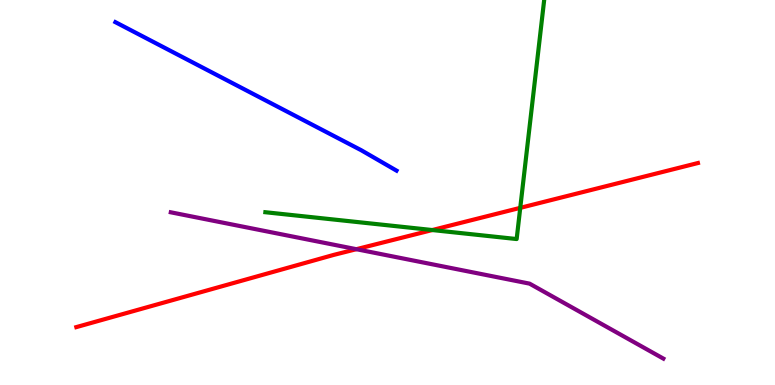[{'lines': ['blue', 'red'], 'intersections': []}, {'lines': ['green', 'red'], 'intersections': [{'x': 5.58, 'y': 4.02}, {'x': 6.71, 'y': 4.6}]}, {'lines': ['purple', 'red'], 'intersections': [{'x': 4.6, 'y': 3.53}]}, {'lines': ['blue', 'green'], 'intersections': []}, {'lines': ['blue', 'purple'], 'intersections': []}, {'lines': ['green', 'purple'], 'intersections': []}]